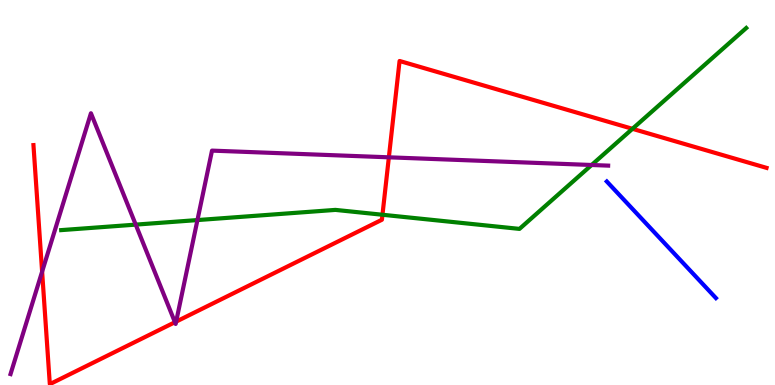[{'lines': ['blue', 'red'], 'intersections': []}, {'lines': ['green', 'red'], 'intersections': [{'x': 4.94, 'y': 4.42}, {'x': 8.16, 'y': 6.65}]}, {'lines': ['purple', 'red'], 'intersections': [{'x': 0.543, 'y': 2.94}, {'x': 2.26, 'y': 1.63}, {'x': 2.27, 'y': 1.65}, {'x': 5.02, 'y': 5.91}]}, {'lines': ['blue', 'green'], 'intersections': []}, {'lines': ['blue', 'purple'], 'intersections': []}, {'lines': ['green', 'purple'], 'intersections': [{'x': 1.75, 'y': 4.17}, {'x': 2.55, 'y': 4.28}, {'x': 7.63, 'y': 5.71}]}]